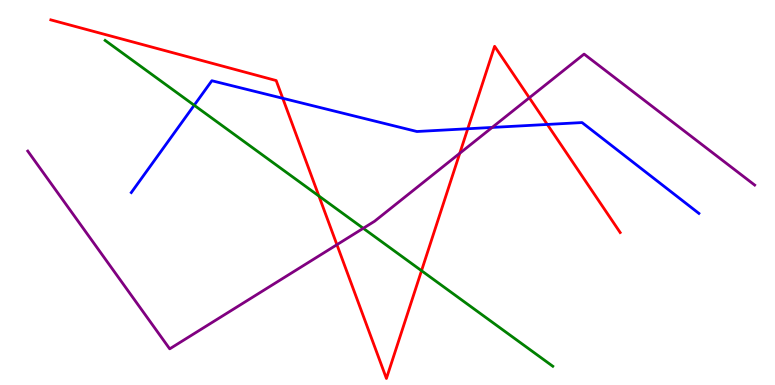[{'lines': ['blue', 'red'], 'intersections': [{'x': 3.65, 'y': 7.45}, {'x': 6.04, 'y': 6.66}, {'x': 7.06, 'y': 6.77}]}, {'lines': ['green', 'red'], 'intersections': [{'x': 4.11, 'y': 4.91}, {'x': 5.44, 'y': 2.97}]}, {'lines': ['purple', 'red'], 'intersections': [{'x': 4.35, 'y': 3.64}, {'x': 5.93, 'y': 6.02}, {'x': 6.83, 'y': 7.46}]}, {'lines': ['blue', 'green'], 'intersections': [{'x': 2.51, 'y': 7.27}]}, {'lines': ['blue', 'purple'], 'intersections': [{'x': 6.35, 'y': 6.69}]}, {'lines': ['green', 'purple'], 'intersections': [{'x': 4.69, 'y': 4.07}]}]